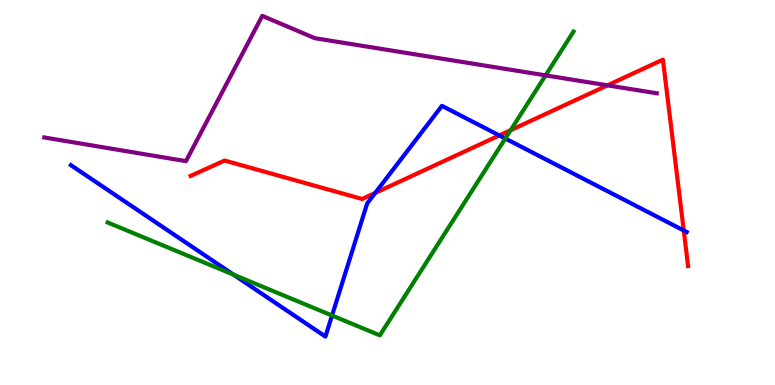[{'lines': ['blue', 'red'], 'intersections': [{'x': 4.84, 'y': 4.99}, {'x': 6.44, 'y': 6.48}, {'x': 8.82, 'y': 4.01}]}, {'lines': ['green', 'red'], 'intersections': [{'x': 6.59, 'y': 6.62}]}, {'lines': ['purple', 'red'], 'intersections': [{'x': 7.84, 'y': 7.78}]}, {'lines': ['blue', 'green'], 'intersections': [{'x': 3.01, 'y': 2.87}, {'x': 4.28, 'y': 1.8}, {'x': 6.52, 'y': 6.4}]}, {'lines': ['blue', 'purple'], 'intersections': []}, {'lines': ['green', 'purple'], 'intersections': [{'x': 7.04, 'y': 8.04}]}]